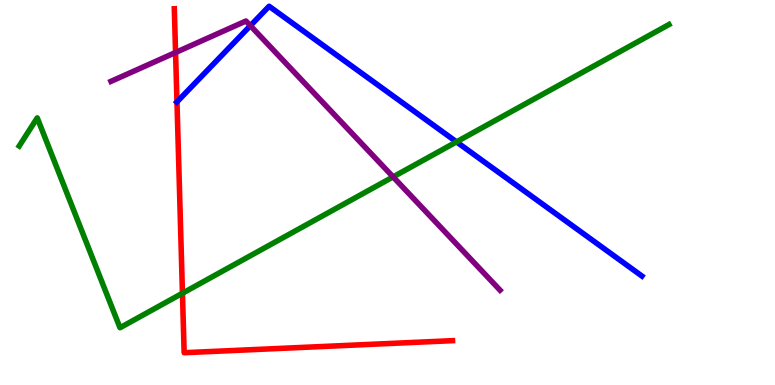[{'lines': ['blue', 'red'], 'intersections': [{'x': 2.28, 'y': 7.35}]}, {'lines': ['green', 'red'], 'intersections': [{'x': 2.35, 'y': 2.38}]}, {'lines': ['purple', 'red'], 'intersections': [{'x': 2.27, 'y': 8.64}]}, {'lines': ['blue', 'green'], 'intersections': [{'x': 5.89, 'y': 6.31}]}, {'lines': ['blue', 'purple'], 'intersections': [{'x': 3.23, 'y': 9.33}]}, {'lines': ['green', 'purple'], 'intersections': [{'x': 5.07, 'y': 5.41}]}]